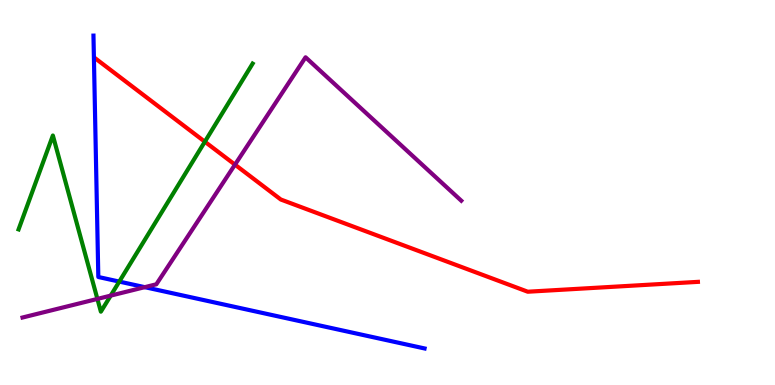[{'lines': ['blue', 'red'], 'intersections': []}, {'lines': ['green', 'red'], 'intersections': [{'x': 2.64, 'y': 6.32}]}, {'lines': ['purple', 'red'], 'intersections': [{'x': 3.03, 'y': 5.72}]}, {'lines': ['blue', 'green'], 'intersections': [{'x': 1.54, 'y': 2.69}]}, {'lines': ['blue', 'purple'], 'intersections': [{'x': 1.87, 'y': 2.54}]}, {'lines': ['green', 'purple'], 'intersections': [{'x': 1.26, 'y': 2.24}, {'x': 1.43, 'y': 2.32}]}]